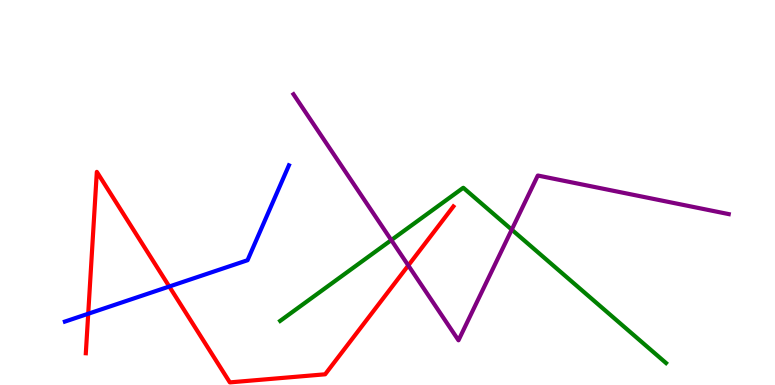[{'lines': ['blue', 'red'], 'intersections': [{'x': 1.14, 'y': 1.85}, {'x': 2.18, 'y': 2.56}]}, {'lines': ['green', 'red'], 'intersections': []}, {'lines': ['purple', 'red'], 'intersections': [{'x': 5.27, 'y': 3.1}]}, {'lines': ['blue', 'green'], 'intersections': []}, {'lines': ['blue', 'purple'], 'intersections': []}, {'lines': ['green', 'purple'], 'intersections': [{'x': 5.05, 'y': 3.76}, {'x': 6.6, 'y': 4.03}]}]